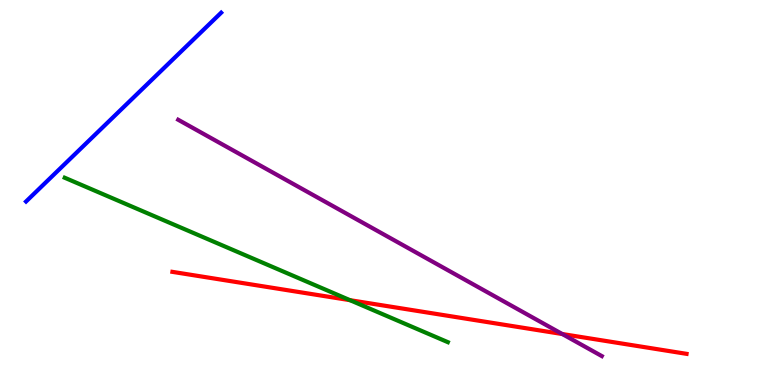[{'lines': ['blue', 'red'], 'intersections': []}, {'lines': ['green', 'red'], 'intersections': [{'x': 4.52, 'y': 2.2}]}, {'lines': ['purple', 'red'], 'intersections': [{'x': 7.26, 'y': 1.32}]}, {'lines': ['blue', 'green'], 'intersections': []}, {'lines': ['blue', 'purple'], 'intersections': []}, {'lines': ['green', 'purple'], 'intersections': []}]